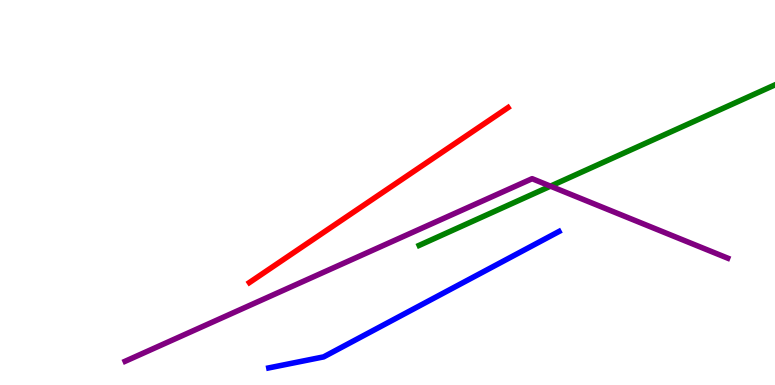[{'lines': ['blue', 'red'], 'intersections': []}, {'lines': ['green', 'red'], 'intersections': []}, {'lines': ['purple', 'red'], 'intersections': []}, {'lines': ['blue', 'green'], 'intersections': []}, {'lines': ['blue', 'purple'], 'intersections': []}, {'lines': ['green', 'purple'], 'intersections': [{'x': 7.1, 'y': 5.16}]}]